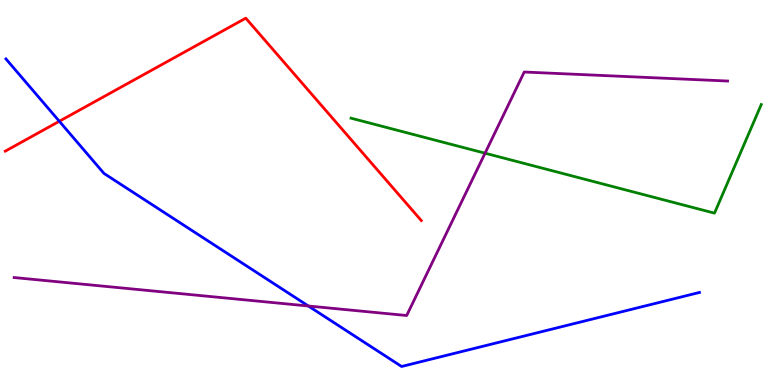[{'lines': ['blue', 'red'], 'intersections': [{'x': 0.766, 'y': 6.85}]}, {'lines': ['green', 'red'], 'intersections': []}, {'lines': ['purple', 'red'], 'intersections': []}, {'lines': ['blue', 'green'], 'intersections': []}, {'lines': ['blue', 'purple'], 'intersections': [{'x': 3.98, 'y': 2.05}]}, {'lines': ['green', 'purple'], 'intersections': [{'x': 6.26, 'y': 6.02}]}]